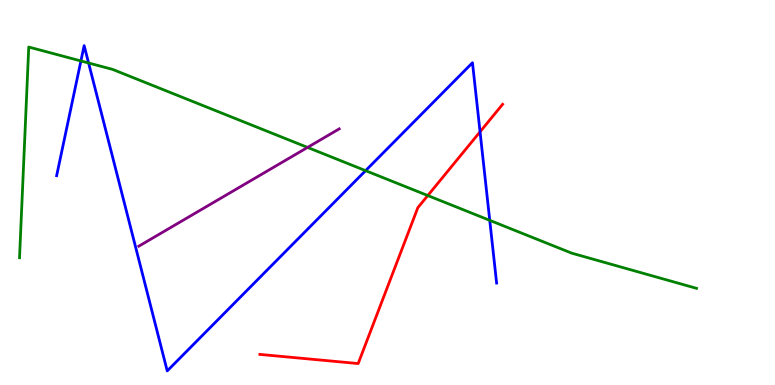[{'lines': ['blue', 'red'], 'intersections': [{'x': 6.19, 'y': 6.58}]}, {'lines': ['green', 'red'], 'intersections': [{'x': 5.52, 'y': 4.92}]}, {'lines': ['purple', 'red'], 'intersections': []}, {'lines': ['blue', 'green'], 'intersections': [{'x': 1.04, 'y': 8.42}, {'x': 1.14, 'y': 8.36}, {'x': 4.72, 'y': 5.57}, {'x': 6.32, 'y': 4.28}]}, {'lines': ['blue', 'purple'], 'intersections': []}, {'lines': ['green', 'purple'], 'intersections': [{'x': 3.97, 'y': 6.17}]}]